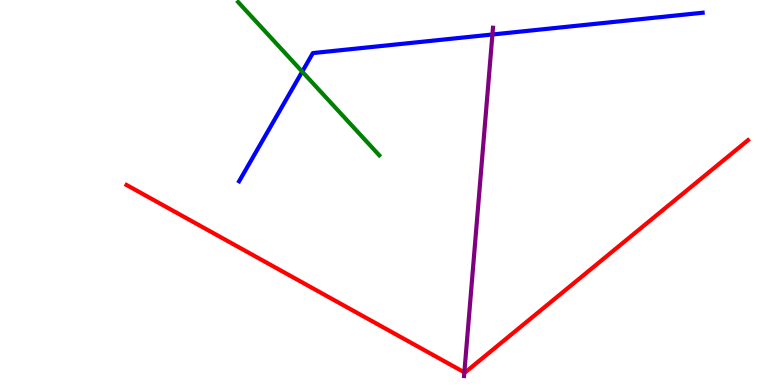[{'lines': ['blue', 'red'], 'intersections': []}, {'lines': ['green', 'red'], 'intersections': []}, {'lines': ['purple', 'red'], 'intersections': [{'x': 5.99, 'y': 0.329}]}, {'lines': ['blue', 'green'], 'intersections': [{'x': 3.9, 'y': 8.14}]}, {'lines': ['blue', 'purple'], 'intersections': [{'x': 6.35, 'y': 9.1}]}, {'lines': ['green', 'purple'], 'intersections': []}]